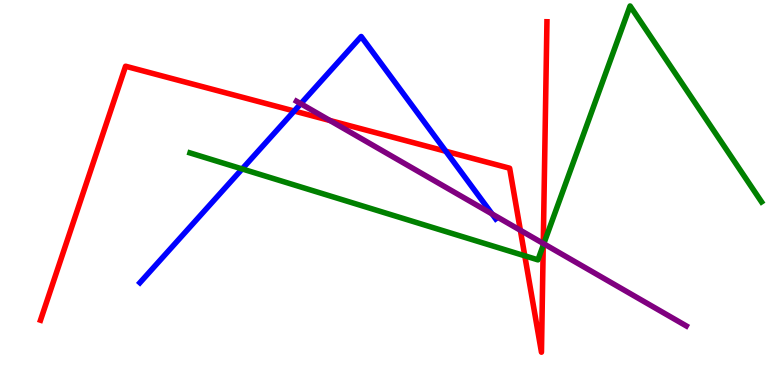[{'lines': ['blue', 'red'], 'intersections': [{'x': 3.8, 'y': 7.12}, {'x': 5.75, 'y': 6.07}]}, {'lines': ['green', 'red'], 'intersections': [{'x': 6.77, 'y': 3.36}, {'x': 7.01, 'y': 3.63}]}, {'lines': ['purple', 'red'], 'intersections': [{'x': 4.26, 'y': 6.87}, {'x': 6.71, 'y': 4.02}, {'x': 7.01, 'y': 3.68}]}, {'lines': ['blue', 'green'], 'intersections': [{'x': 3.12, 'y': 5.61}]}, {'lines': ['blue', 'purple'], 'intersections': [{'x': 3.88, 'y': 7.31}, {'x': 6.35, 'y': 4.44}]}, {'lines': ['green', 'purple'], 'intersections': [{'x': 7.02, 'y': 3.67}]}]